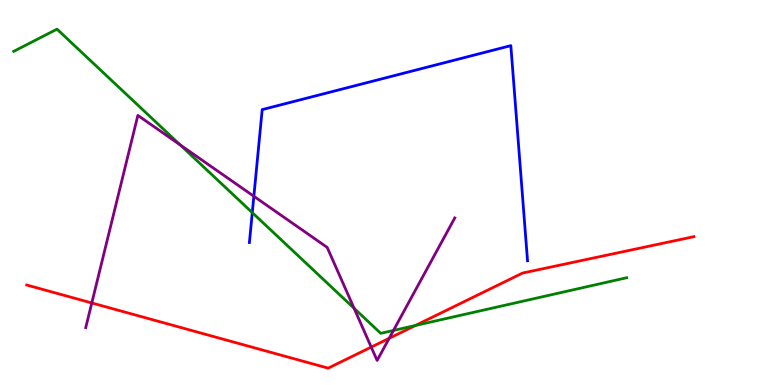[{'lines': ['blue', 'red'], 'intersections': []}, {'lines': ['green', 'red'], 'intersections': [{'x': 5.36, 'y': 1.55}]}, {'lines': ['purple', 'red'], 'intersections': [{'x': 1.18, 'y': 2.13}, {'x': 4.79, 'y': 0.984}, {'x': 5.02, 'y': 1.21}]}, {'lines': ['blue', 'green'], 'intersections': [{'x': 3.26, 'y': 4.48}]}, {'lines': ['blue', 'purple'], 'intersections': [{'x': 3.28, 'y': 4.9}]}, {'lines': ['green', 'purple'], 'intersections': [{'x': 2.33, 'y': 6.24}, {'x': 4.57, 'y': 1.99}, {'x': 5.08, 'y': 1.42}]}]